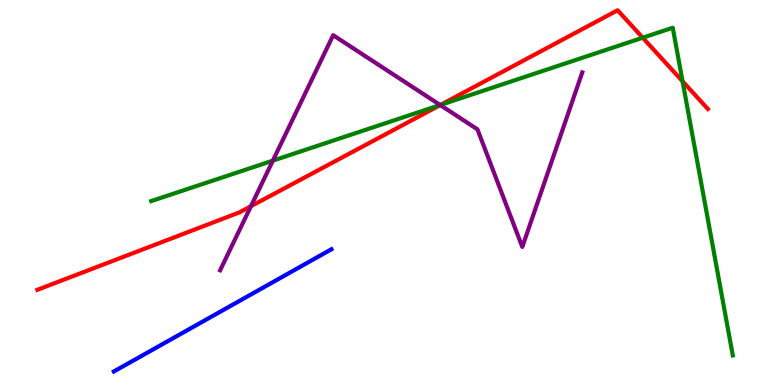[{'lines': ['blue', 'red'], 'intersections': []}, {'lines': ['green', 'red'], 'intersections': [{'x': 5.68, 'y': 7.27}, {'x': 8.29, 'y': 9.02}, {'x': 8.81, 'y': 7.89}]}, {'lines': ['purple', 'red'], 'intersections': [{'x': 3.24, 'y': 4.64}, {'x': 5.68, 'y': 7.27}]}, {'lines': ['blue', 'green'], 'intersections': []}, {'lines': ['blue', 'purple'], 'intersections': []}, {'lines': ['green', 'purple'], 'intersections': [{'x': 3.52, 'y': 5.83}, {'x': 5.68, 'y': 7.27}]}]